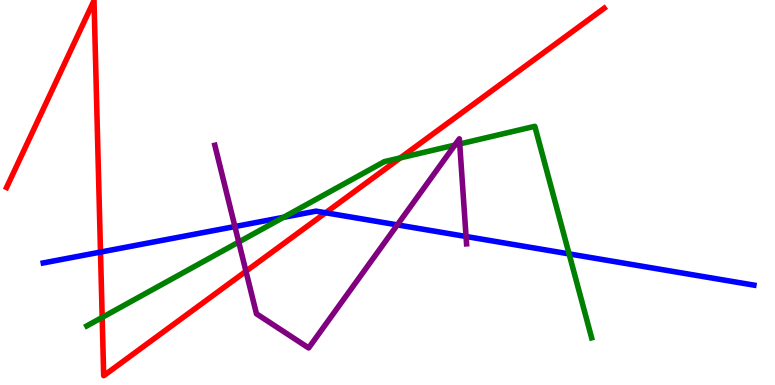[{'lines': ['blue', 'red'], 'intersections': [{'x': 1.3, 'y': 3.45}, {'x': 4.2, 'y': 4.47}]}, {'lines': ['green', 'red'], 'intersections': [{'x': 1.32, 'y': 1.76}, {'x': 5.17, 'y': 5.9}]}, {'lines': ['purple', 'red'], 'intersections': [{'x': 3.17, 'y': 2.95}]}, {'lines': ['blue', 'green'], 'intersections': [{'x': 3.66, 'y': 4.36}, {'x': 7.34, 'y': 3.41}]}, {'lines': ['blue', 'purple'], 'intersections': [{'x': 3.03, 'y': 4.12}, {'x': 5.13, 'y': 4.16}, {'x': 6.01, 'y': 3.86}]}, {'lines': ['green', 'purple'], 'intersections': [{'x': 3.08, 'y': 3.71}, {'x': 5.87, 'y': 6.23}, {'x': 5.93, 'y': 6.26}]}]